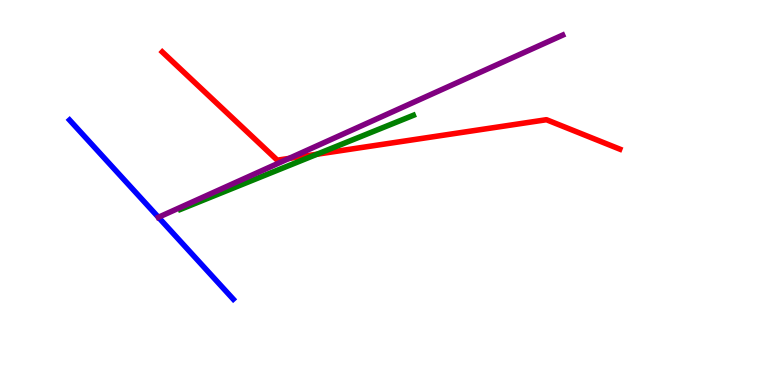[{'lines': ['blue', 'red'], 'intersections': []}, {'lines': ['green', 'red'], 'intersections': [{'x': 4.09, 'y': 5.99}]}, {'lines': ['purple', 'red'], 'intersections': [{'x': 3.73, 'y': 5.89}]}, {'lines': ['blue', 'green'], 'intersections': []}, {'lines': ['blue', 'purple'], 'intersections': [{'x': 2.04, 'y': 4.36}]}, {'lines': ['green', 'purple'], 'intersections': []}]